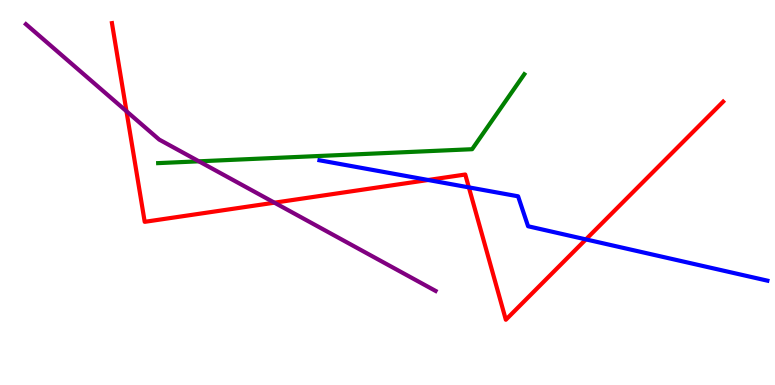[{'lines': ['blue', 'red'], 'intersections': [{'x': 5.52, 'y': 5.32}, {'x': 6.05, 'y': 5.13}, {'x': 7.56, 'y': 3.78}]}, {'lines': ['green', 'red'], 'intersections': []}, {'lines': ['purple', 'red'], 'intersections': [{'x': 1.63, 'y': 7.11}, {'x': 3.54, 'y': 4.74}]}, {'lines': ['blue', 'green'], 'intersections': []}, {'lines': ['blue', 'purple'], 'intersections': []}, {'lines': ['green', 'purple'], 'intersections': [{'x': 2.57, 'y': 5.81}]}]